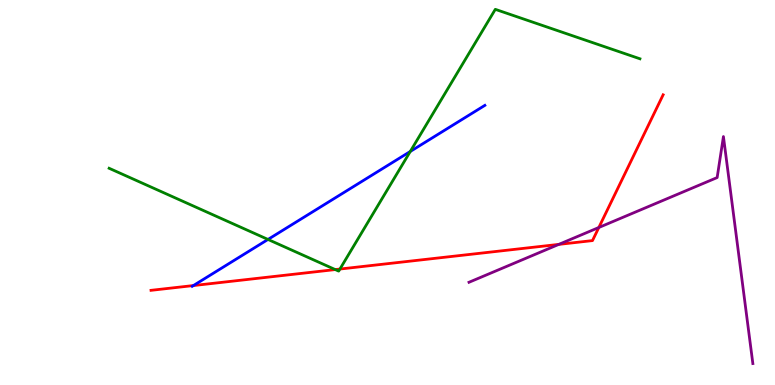[{'lines': ['blue', 'red'], 'intersections': [{'x': 2.5, 'y': 2.58}]}, {'lines': ['green', 'red'], 'intersections': [{'x': 4.33, 'y': 3.0}, {'x': 4.39, 'y': 3.01}]}, {'lines': ['purple', 'red'], 'intersections': [{'x': 7.21, 'y': 3.65}, {'x': 7.73, 'y': 4.09}]}, {'lines': ['blue', 'green'], 'intersections': [{'x': 3.46, 'y': 3.78}, {'x': 5.29, 'y': 6.07}]}, {'lines': ['blue', 'purple'], 'intersections': []}, {'lines': ['green', 'purple'], 'intersections': []}]